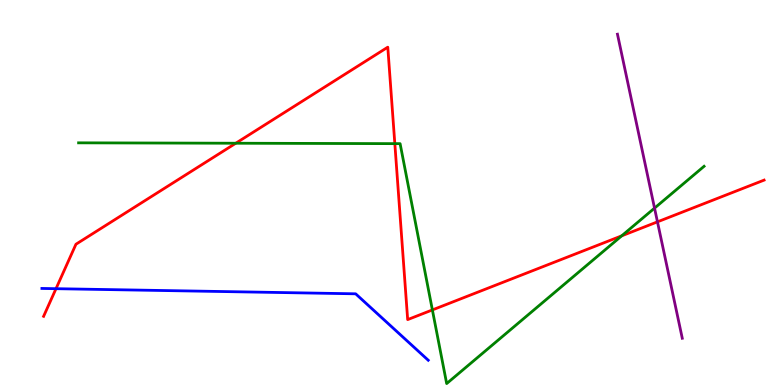[{'lines': ['blue', 'red'], 'intersections': [{'x': 0.723, 'y': 2.5}]}, {'lines': ['green', 'red'], 'intersections': [{'x': 3.04, 'y': 6.28}, {'x': 5.09, 'y': 6.27}, {'x': 5.58, 'y': 1.95}, {'x': 8.02, 'y': 3.87}]}, {'lines': ['purple', 'red'], 'intersections': [{'x': 8.48, 'y': 4.24}]}, {'lines': ['blue', 'green'], 'intersections': []}, {'lines': ['blue', 'purple'], 'intersections': []}, {'lines': ['green', 'purple'], 'intersections': [{'x': 8.45, 'y': 4.59}]}]